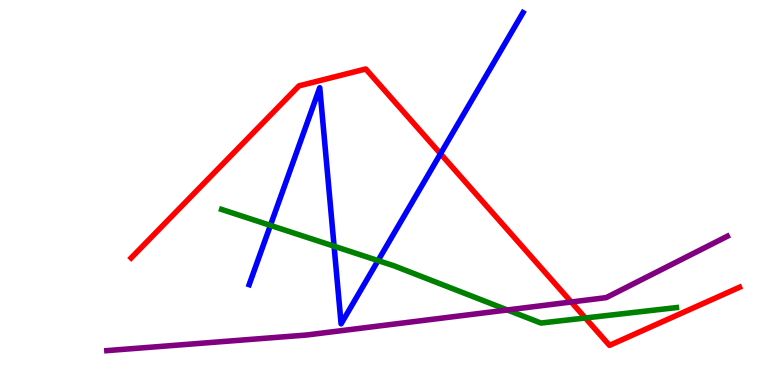[{'lines': ['blue', 'red'], 'intersections': [{'x': 5.68, 'y': 6.01}]}, {'lines': ['green', 'red'], 'intersections': [{'x': 7.55, 'y': 1.74}]}, {'lines': ['purple', 'red'], 'intersections': [{'x': 7.37, 'y': 2.16}]}, {'lines': ['blue', 'green'], 'intersections': [{'x': 3.49, 'y': 4.15}, {'x': 4.31, 'y': 3.61}, {'x': 4.88, 'y': 3.23}]}, {'lines': ['blue', 'purple'], 'intersections': []}, {'lines': ['green', 'purple'], 'intersections': [{'x': 6.55, 'y': 1.95}]}]